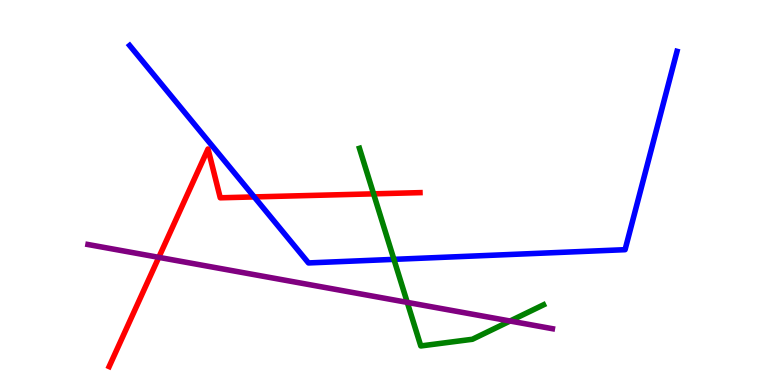[{'lines': ['blue', 'red'], 'intersections': [{'x': 3.28, 'y': 4.89}]}, {'lines': ['green', 'red'], 'intersections': [{'x': 4.82, 'y': 4.97}]}, {'lines': ['purple', 'red'], 'intersections': [{'x': 2.05, 'y': 3.32}]}, {'lines': ['blue', 'green'], 'intersections': [{'x': 5.08, 'y': 3.26}]}, {'lines': ['blue', 'purple'], 'intersections': []}, {'lines': ['green', 'purple'], 'intersections': [{'x': 5.26, 'y': 2.15}, {'x': 6.58, 'y': 1.66}]}]